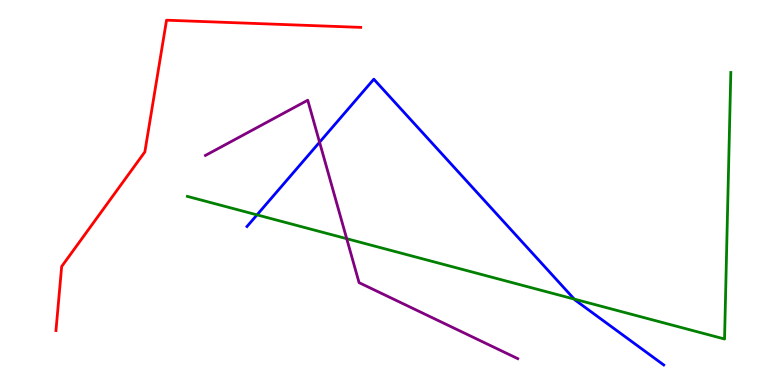[{'lines': ['blue', 'red'], 'intersections': []}, {'lines': ['green', 'red'], 'intersections': []}, {'lines': ['purple', 'red'], 'intersections': []}, {'lines': ['blue', 'green'], 'intersections': [{'x': 3.32, 'y': 4.42}, {'x': 7.41, 'y': 2.23}]}, {'lines': ['blue', 'purple'], 'intersections': [{'x': 4.12, 'y': 6.31}]}, {'lines': ['green', 'purple'], 'intersections': [{'x': 4.47, 'y': 3.8}]}]